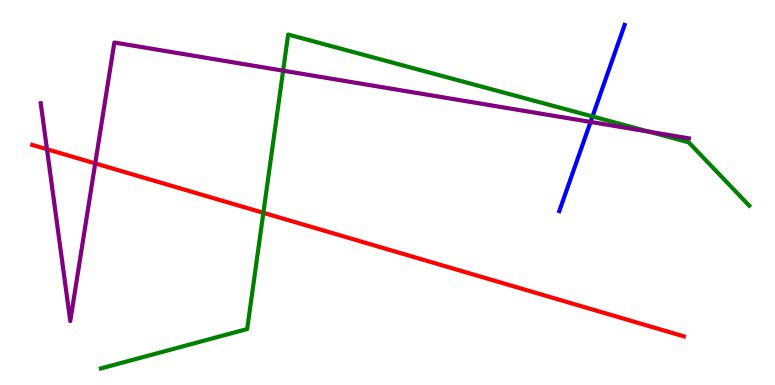[{'lines': ['blue', 'red'], 'intersections': []}, {'lines': ['green', 'red'], 'intersections': [{'x': 3.4, 'y': 4.47}]}, {'lines': ['purple', 'red'], 'intersections': [{'x': 0.606, 'y': 6.12}, {'x': 1.23, 'y': 5.76}]}, {'lines': ['blue', 'green'], 'intersections': [{'x': 7.65, 'y': 6.98}]}, {'lines': ['blue', 'purple'], 'intersections': [{'x': 7.62, 'y': 6.83}]}, {'lines': ['green', 'purple'], 'intersections': [{'x': 3.65, 'y': 8.16}, {'x': 8.38, 'y': 6.58}]}]